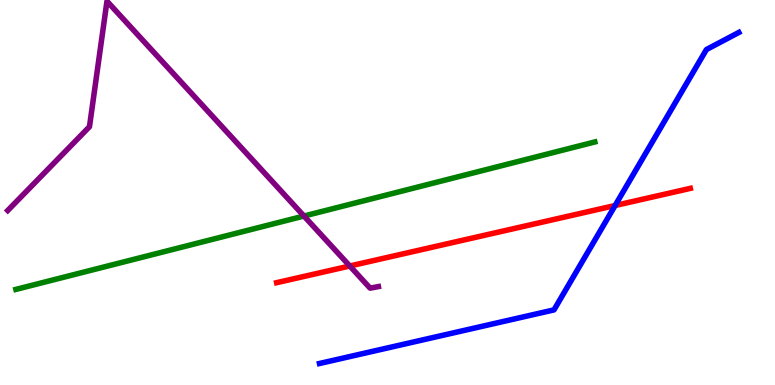[{'lines': ['blue', 'red'], 'intersections': [{'x': 7.94, 'y': 4.66}]}, {'lines': ['green', 'red'], 'intersections': []}, {'lines': ['purple', 'red'], 'intersections': [{'x': 4.51, 'y': 3.09}]}, {'lines': ['blue', 'green'], 'intersections': []}, {'lines': ['blue', 'purple'], 'intersections': []}, {'lines': ['green', 'purple'], 'intersections': [{'x': 3.92, 'y': 4.39}]}]